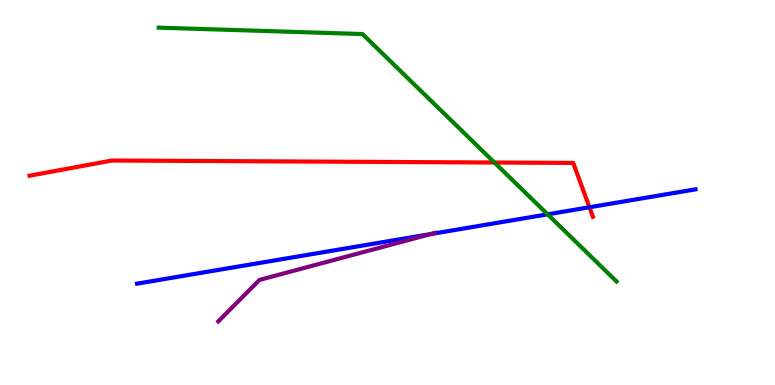[{'lines': ['blue', 'red'], 'intersections': [{'x': 7.61, 'y': 4.62}]}, {'lines': ['green', 'red'], 'intersections': [{'x': 6.38, 'y': 5.78}]}, {'lines': ['purple', 'red'], 'intersections': []}, {'lines': ['blue', 'green'], 'intersections': [{'x': 7.07, 'y': 4.43}]}, {'lines': ['blue', 'purple'], 'intersections': [{'x': 5.56, 'y': 3.92}]}, {'lines': ['green', 'purple'], 'intersections': []}]